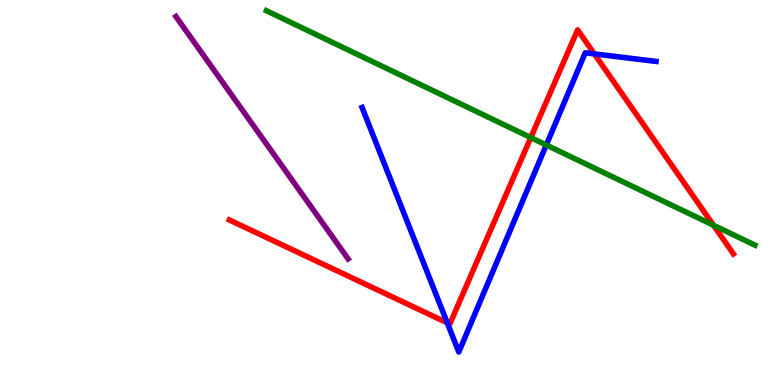[{'lines': ['blue', 'red'], 'intersections': [{'x': 5.77, 'y': 1.61}, {'x': 7.67, 'y': 8.6}]}, {'lines': ['green', 'red'], 'intersections': [{'x': 6.85, 'y': 6.43}, {'x': 9.21, 'y': 4.15}]}, {'lines': ['purple', 'red'], 'intersections': []}, {'lines': ['blue', 'green'], 'intersections': [{'x': 7.05, 'y': 6.23}]}, {'lines': ['blue', 'purple'], 'intersections': []}, {'lines': ['green', 'purple'], 'intersections': []}]